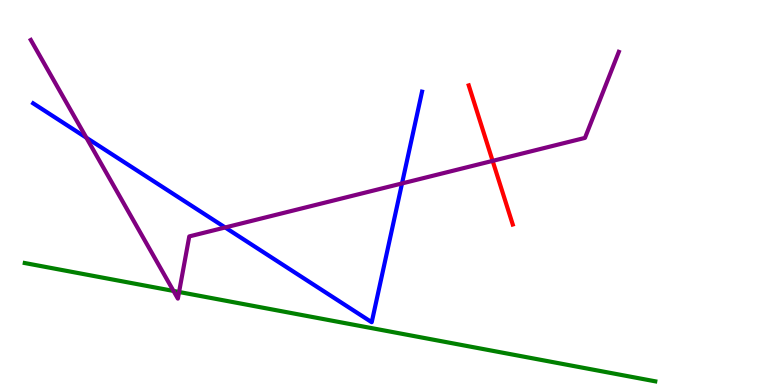[{'lines': ['blue', 'red'], 'intersections': []}, {'lines': ['green', 'red'], 'intersections': []}, {'lines': ['purple', 'red'], 'intersections': [{'x': 6.36, 'y': 5.82}]}, {'lines': ['blue', 'green'], 'intersections': []}, {'lines': ['blue', 'purple'], 'intersections': [{'x': 1.11, 'y': 6.42}, {'x': 2.91, 'y': 4.09}, {'x': 5.19, 'y': 5.24}]}, {'lines': ['green', 'purple'], 'intersections': [{'x': 2.24, 'y': 2.44}, {'x': 2.31, 'y': 2.42}]}]